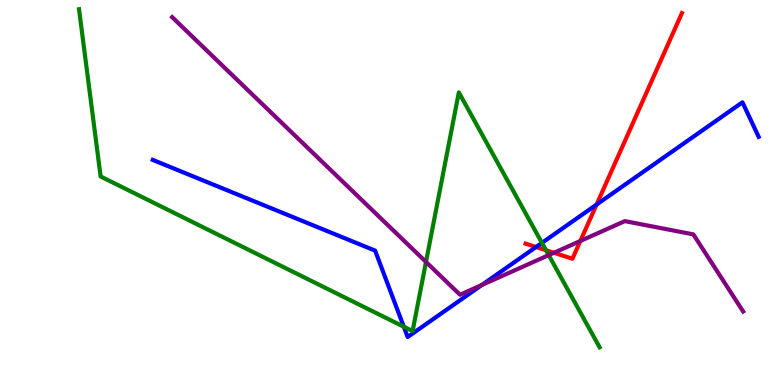[{'lines': ['blue', 'red'], 'intersections': [{'x': 6.92, 'y': 3.58}, {'x': 7.7, 'y': 4.69}]}, {'lines': ['green', 'red'], 'intersections': [{'x': 7.04, 'y': 3.5}]}, {'lines': ['purple', 'red'], 'intersections': [{'x': 7.15, 'y': 3.43}, {'x': 7.49, 'y': 3.74}]}, {'lines': ['blue', 'green'], 'intersections': [{'x': 5.21, 'y': 1.51}, {'x': 6.99, 'y': 3.69}]}, {'lines': ['blue', 'purple'], 'intersections': [{'x': 6.22, 'y': 2.6}]}, {'lines': ['green', 'purple'], 'intersections': [{'x': 5.5, 'y': 3.2}, {'x': 7.08, 'y': 3.37}]}]